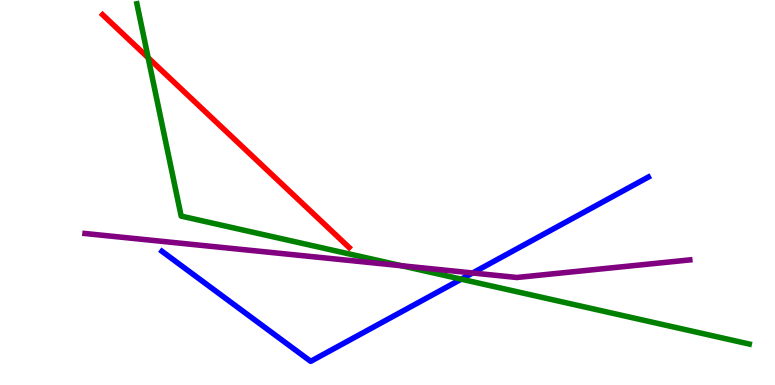[{'lines': ['blue', 'red'], 'intersections': []}, {'lines': ['green', 'red'], 'intersections': [{'x': 1.91, 'y': 8.5}]}, {'lines': ['purple', 'red'], 'intersections': []}, {'lines': ['blue', 'green'], 'intersections': [{'x': 5.95, 'y': 2.75}]}, {'lines': ['blue', 'purple'], 'intersections': [{'x': 6.1, 'y': 2.91}]}, {'lines': ['green', 'purple'], 'intersections': [{'x': 5.18, 'y': 3.1}]}]